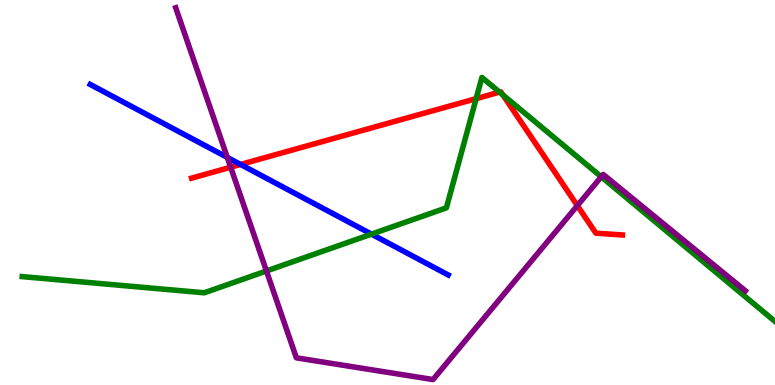[{'lines': ['blue', 'red'], 'intersections': [{'x': 3.1, 'y': 5.73}]}, {'lines': ['green', 'red'], 'intersections': [{'x': 6.14, 'y': 7.44}, {'x': 6.45, 'y': 7.61}, {'x': 6.49, 'y': 7.54}]}, {'lines': ['purple', 'red'], 'intersections': [{'x': 2.98, 'y': 5.66}, {'x': 7.45, 'y': 4.66}]}, {'lines': ['blue', 'green'], 'intersections': [{'x': 4.79, 'y': 3.92}]}, {'lines': ['blue', 'purple'], 'intersections': [{'x': 2.93, 'y': 5.91}]}, {'lines': ['green', 'purple'], 'intersections': [{'x': 3.44, 'y': 2.96}, {'x': 7.76, 'y': 5.41}]}]